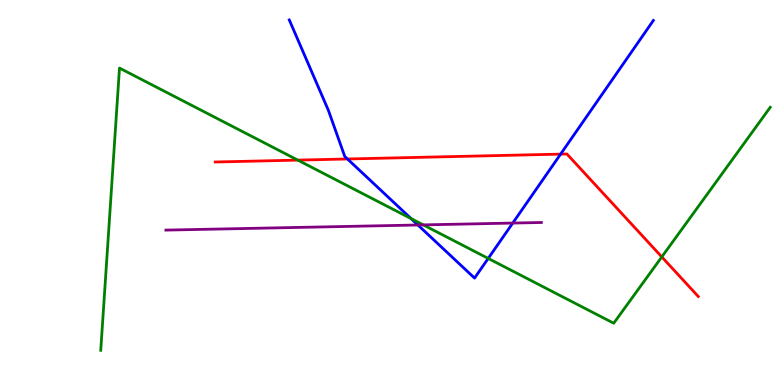[{'lines': ['blue', 'red'], 'intersections': [{'x': 4.48, 'y': 5.87}, {'x': 7.23, 'y': 6.0}]}, {'lines': ['green', 'red'], 'intersections': [{'x': 3.84, 'y': 5.84}, {'x': 8.54, 'y': 3.33}]}, {'lines': ['purple', 'red'], 'intersections': []}, {'lines': ['blue', 'green'], 'intersections': [{'x': 5.3, 'y': 4.32}, {'x': 6.3, 'y': 3.29}]}, {'lines': ['blue', 'purple'], 'intersections': [{'x': 5.39, 'y': 4.16}, {'x': 6.62, 'y': 4.21}]}, {'lines': ['green', 'purple'], 'intersections': [{'x': 5.46, 'y': 4.16}]}]